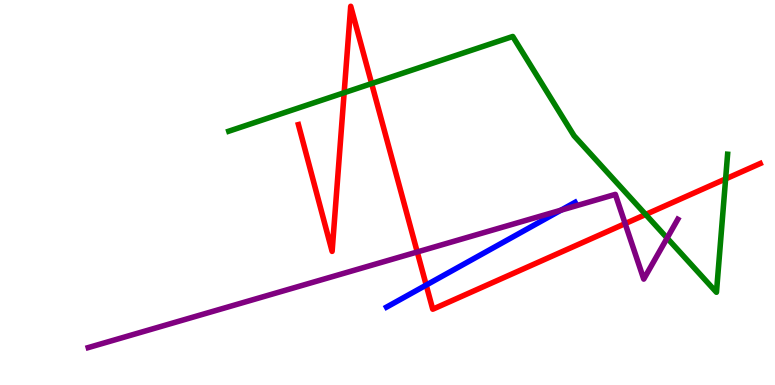[{'lines': ['blue', 'red'], 'intersections': [{'x': 5.5, 'y': 2.6}]}, {'lines': ['green', 'red'], 'intersections': [{'x': 4.44, 'y': 7.59}, {'x': 4.8, 'y': 7.83}, {'x': 8.33, 'y': 4.43}, {'x': 9.36, 'y': 5.35}]}, {'lines': ['purple', 'red'], 'intersections': [{'x': 5.38, 'y': 3.46}, {'x': 8.07, 'y': 4.19}]}, {'lines': ['blue', 'green'], 'intersections': []}, {'lines': ['blue', 'purple'], 'intersections': [{'x': 7.24, 'y': 4.54}]}, {'lines': ['green', 'purple'], 'intersections': [{'x': 8.61, 'y': 3.82}]}]